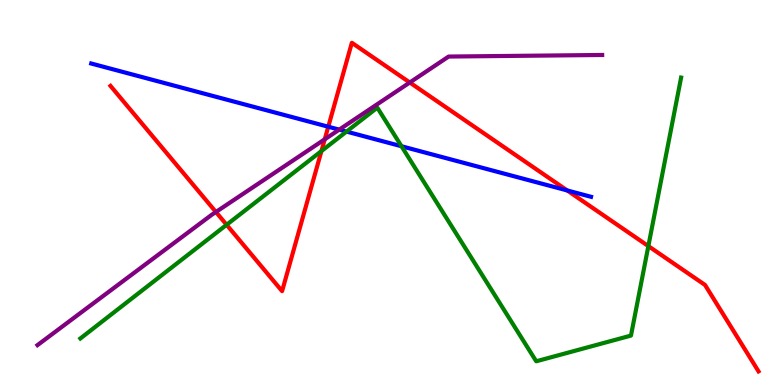[{'lines': ['blue', 'red'], 'intersections': [{'x': 4.24, 'y': 6.71}, {'x': 7.32, 'y': 5.05}]}, {'lines': ['green', 'red'], 'intersections': [{'x': 2.92, 'y': 4.16}, {'x': 4.15, 'y': 6.08}, {'x': 8.37, 'y': 3.61}]}, {'lines': ['purple', 'red'], 'intersections': [{'x': 2.79, 'y': 4.49}, {'x': 4.19, 'y': 6.38}, {'x': 5.29, 'y': 7.86}]}, {'lines': ['blue', 'green'], 'intersections': [{'x': 4.47, 'y': 6.58}, {'x': 5.18, 'y': 6.2}]}, {'lines': ['blue', 'purple'], 'intersections': [{'x': 4.38, 'y': 6.63}]}, {'lines': ['green', 'purple'], 'intersections': []}]